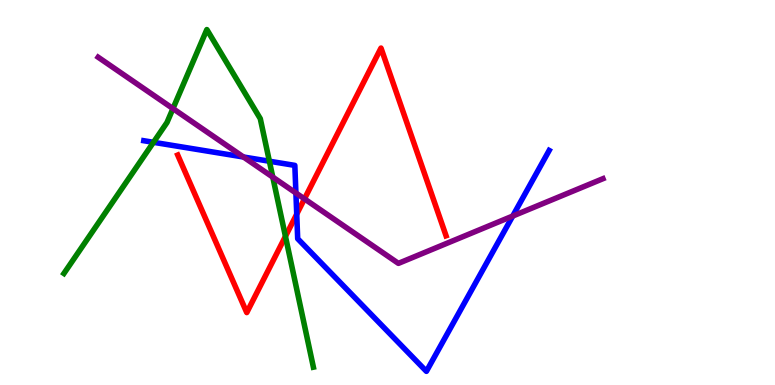[{'lines': ['blue', 'red'], 'intersections': [{'x': 3.83, 'y': 4.44}]}, {'lines': ['green', 'red'], 'intersections': [{'x': 3.68, 'y': 3.86}]}, {'lines': ['purple', 'red'], 'intersections': [{'x': 3.93, 'y': 4.83}]}, {'lines': ['blue', 'green'], 'intersections': [{'x': 1.98, 'y': 6.3}, {'x': 3.48, 'y': 5.81}]}, {'lines': ['blue', 'purple'], 'intersections': [{'x': 3.14, 'y': 5.92}, {'x': 3.82, 'y': 4.99}, {'x': 6.62, 'y': 4.39}]}, {'lines': ['green', 'purple'], 'intersections': [{'x': 2.23, 'y': 7.18}, {'x': 3.52, 'y': 5.4}]}]